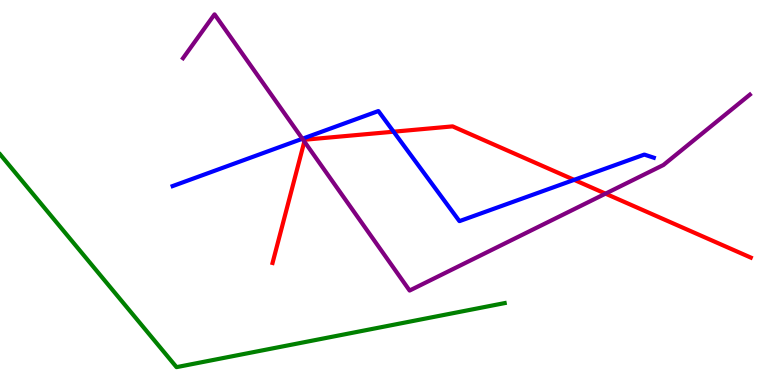[{'lines': ['blue', 'red'], 'intersections': [{'x': 5.08, 'y': 6.58}, {'x': 7.41, 'y': 5.33}]}, {'lines': ['green', 'red'], 'intersections': []}, {'lines': ['purple', 'red'], 'intersections': [{'x': 3.93, 'y': 6.32}, {'x': 7.81, 'y': 4.97}]}, {'lines': ['blue', 'green'], 'intersections': []}, {'lines': ['blue', 'purple'], 'intersections': [{'x': 3.9, 'y': 6.4}]}, {'lines': ['green', 'purple'], 'intersections': []}]